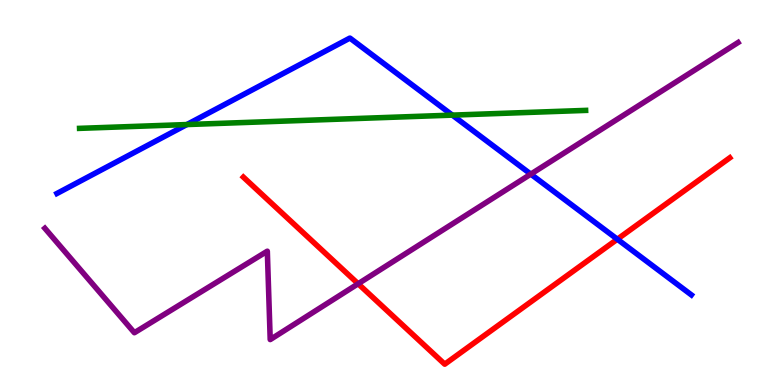[{'lines': ['blue', 'red'], 'intersections': [{'x': 7.97, 'y': 3.79}]}, {'lines': ['green', 'red'], 'intersections': []}, {'lines': ['purple', 'red'], 'intersections': [{'x': 4.62, 'y': 2.63}]}, {'lines': ['blue', 'green'], 'intersections': [{'x': 2.41, 'y': 6.76}, {'x': 5.84, 'y': 7.01}]}, {'lines': ['blue', 'purple'], 'intersections': [{'x': 6.85, 'y': 5.48}]}, {'lines': ['green', 'purple'], 'intersections': []}]